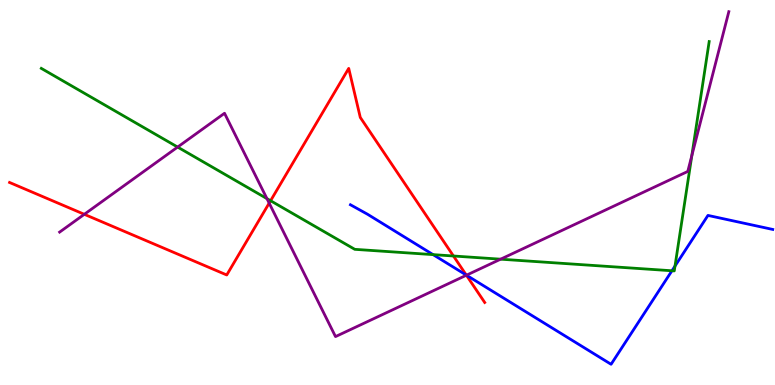[{'lines': ['blue', 'red'], 'intersections': [{'x': 6.02, 'y': 2.85}]}, {'lines': ['green', 'red'], 'intersections': [{'x': 3.49, 'y': 4.79}, {'x': 5.85, 'y': 3.35}]}, {'lines': ['purple', 'red'], 'intersections': [{'x': 1.09, 'y': 4.43}, {'x': 3.47, 'y': 4.72}, {'x': 6.02, 'y': 2.85}]}, {'lines': ['blue', 'green'], 'intersections': [{'x': 5.59, 'y': 3.39}, {'x': 8.67, 'y': 2.97}, {'x': 8.71, 'y': 3.09}]}, {'lines': ['blue', 'purple'], 'intersections': [{'x': 6.02, 'y': 2.85}]}, {'lines': ['green', 'purple'], 'intersections': [{'x': 2.29, 'y': 6.18}, {'x': 3.44, 'y': 4.84}, {'x': 6.46, 'y': 3.27}, {'x': 8.93, 'y': 5.96}]}]